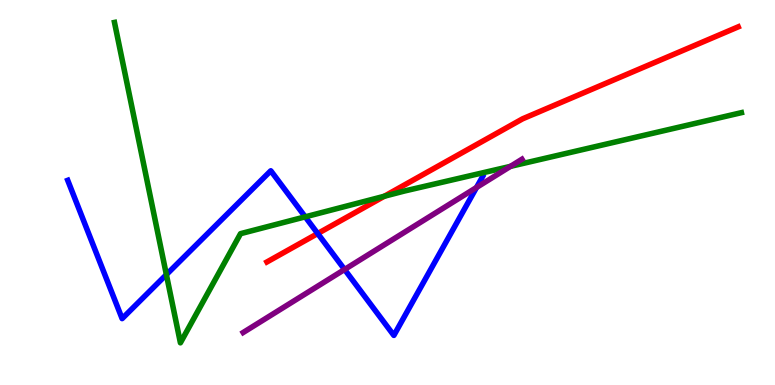[{'lines': ['blue', 'red'], 'intersections': [{'x': 4.1, 'y': 3.93}]}, {'lines': ['green', 'red'], 'intersections': [{'x': 4.96, 'y': 4.9}]}, {'lines': ['purple', 'red'], 'intersections': []}, {'lines': ['blue', 'green'], 'intersections': [{'x': 2.15, 'y': 2.87}, {'x': 3.94, 'y': 4.37}]}, {'lines': ['blue', 'purple'], 'intersections': [{'x': 4.45, 'y': 3.0}, {'x': 6.15, 'y': 5.13}]}, {'lines': ['green', 'purple'], 'intersections': [{'x': 6.59, 'y': 5.68}]}]